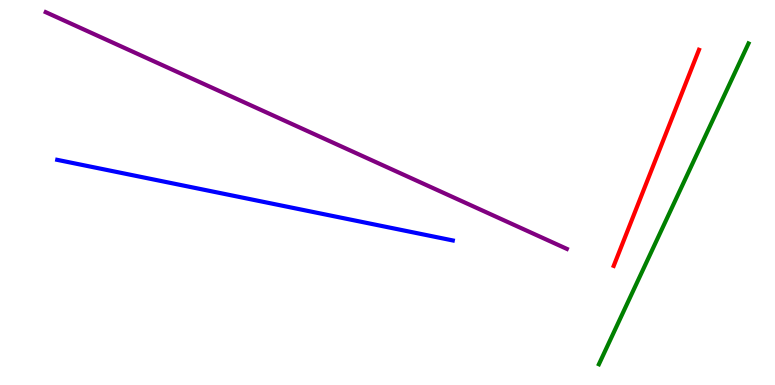[{'lines': ['blue', 'red'], 'intersections': []}, {'lines': ['green', 'red'], 'intersections': []}, {'lines': ['purple', 'red'], 'intersections': []}, {'lines': ['blue', 'green'], 'intersections': []}, {'lines': ['blue', 'purple'], 'intersections': []}, {'lines': ['green', 'purple'], 'intersections': []}]